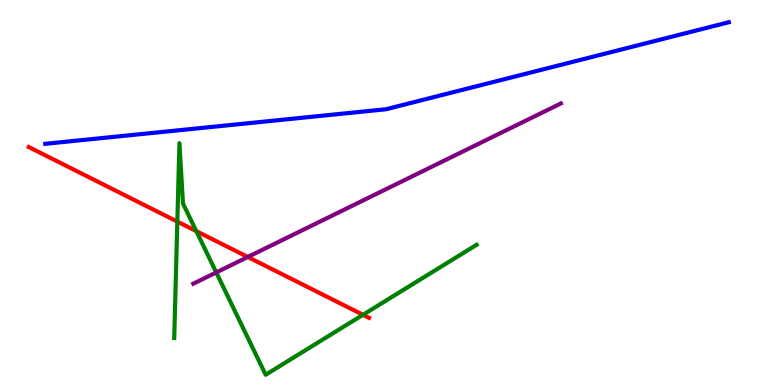[{'lines': ['blue', 'red'], 'intersections': []}, {'lines': ['green', 'red'], 'intersections': [{'x': 2.29, 'y': 4.24}, {'x': 2.53, 'y': 4.0}, {'x': 4.68, 'y': 1.82}]}, {'lines': ['purple', 'red'], 'intersections': [{'x': 3.2, 'y': 3.33}]}, {'lines': ['blue', 'green'], 'intersections': []}, {'lines': ['blue', 'purple'], 'intersections': []}, {'lines': ['green', 'purple'], 'intersections': [{'x': 2.79, 'y': 2.92}]}]